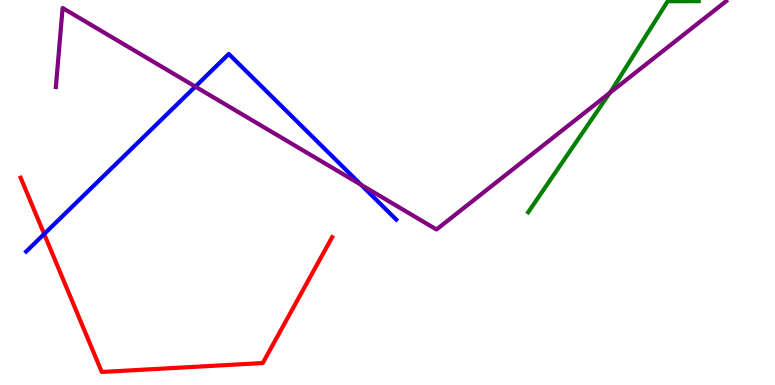[{'lines': ['blue', 'red'], 'intersections': [{'x': 0.57, 'y': 3.92}]}, {'lines': ['green', 'red'], 'intersections': []}, {'lines': ['purple', 'red'], 'intersections': []}, {'lines': ['blue', 'green'], 'intersections': []}, {'lines': ['blue', 'purple'], 'intersections': [{'x': 2.52, 'y': 7.75}, {'x': 4.66, 'y': 5.2}]}, {'lines': ['green', 'purple'], 'intersections': [{'x': 7.87, 'y': 7.59}]}]